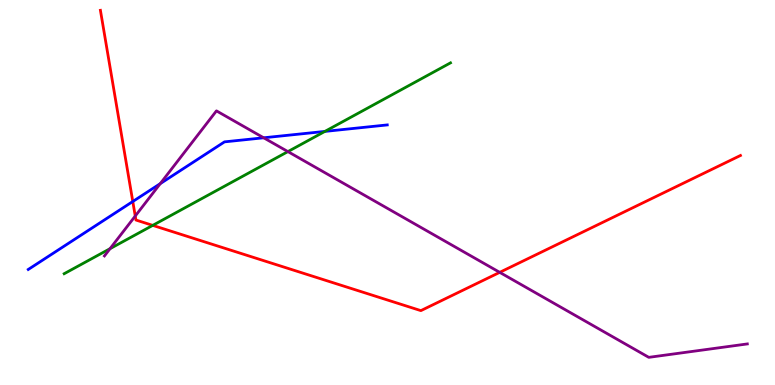[{'lines': ['blue', 'red'], 'intersections': [{'x': 1.71, 'y': 4.77}]}, {'lines': ['green', 'red'], 'intersections': [{'x': 1.97, 'y': 4.15}]}, {'lines': ['purple', 'red'], 'intersections': [{'x': 1.75, 'y': 4.39}, {'x': 6.45, 'y': 2.93}]}, {'lines': ['blue', 'green'], 'intersections': [{'x': 4.19, 'y': 6.59}]}, {'lines': ['blue', 'purple'], 'intersections': [{'x': 2.07, 'y': 5.23}, {'x': 3.4, 'y': 6.42}]}, {'lines': ['green', 'purple'], 'intersections': [{'x': 1.42, 'y': 3.54}, {'x': 3.71, 'y': 6.06}]}]